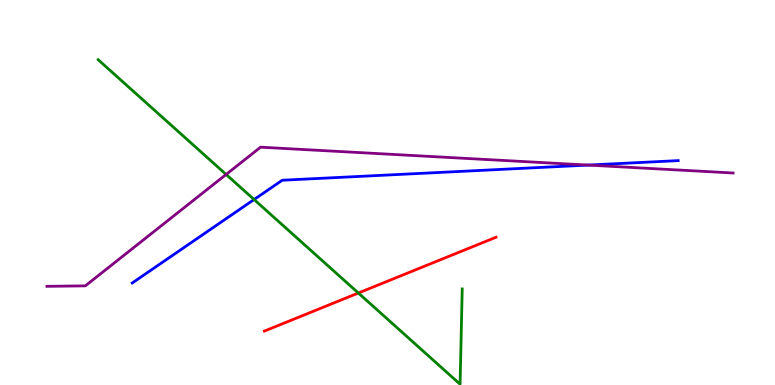[{'lines': ['blue', 'red'], 'intersections': []}, {'lines': ['green', 'red'], 'intersections': [{'x': 4.62, 'y': 2.39}]}, {'lines': ['purple', 'red'], 'intersections': []}, {'lines': ['blue', 'green'], 'intersections': [{'x': 3.28, 'y': 4.82}]}, {'lines': ['blue', 'purple'], 'intersections': [{'x': 7.59, 'y': 5.71}]}, {'lines': ['green', 'purple'], 'intersections': [{'x': 2.92, 'y': 5.47}]}]